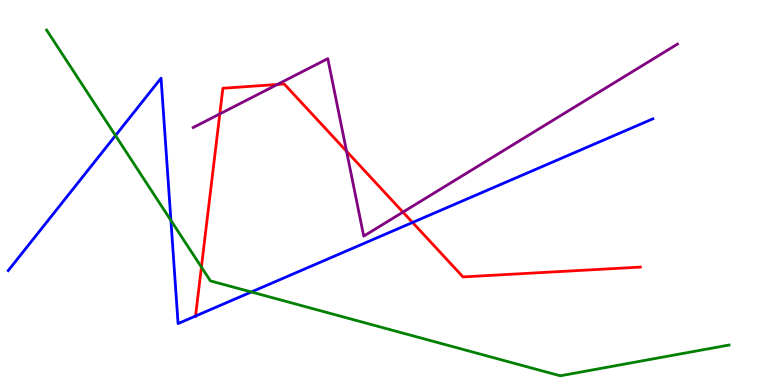[{'lines': ['blue', 'red'], 'intersections': [{'x': 2.52, 'y': 1.79}, {'x': 5.32, 'y': 4.22}]}, {'lines': ['green', 'red'], 'intersections': [{'x': 2.6, 'y': 3.06}]}, {'lines': ['purple', 'red'], 'intersections': [{'x': 2.84, 'y': 7.04}, {'x': 3.58, 'y': 7.81}, {'x': 4.47, 'y': 6.07}, {'x': 5.2, 'y': 4.49}]}, {'lines': ['blue', 'green'], 'intersections': [{'x': 1.49, 'y': 6.48}, {'x': 2.21, 'y': 4.27}, {'x': 3.24, 'y': 2.42}]}, {'lines': ['blue', 'purple'], 'intersections': []}, {'lines': ['green', 'purple'], 'intersections': []}]